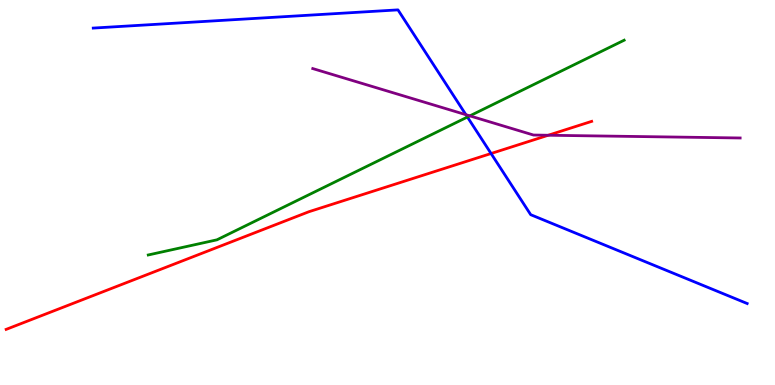[{'lines': ['blue', 'red'], 'intersections': [{'x': 6.34, 'y': 6.01}]}, {'lines': ['green', 'red'], 'intersections': []}, {'lines': ['purple', 'red'], 'intersections': [{'x': 7.07, 'y': 6.49}]}, {'lines': ['blue', 'green'], 'intersections': [{'x': 6.03, 'y': 6.96}]}, {'lines': ['blue', 'purple'], 'intersections': [{'x': 6.01, 'y': 7.02}]}, {'lines': ['green', 'purple'], 'intersections': [{'x': 6.06, 'y': 6.99}]}]